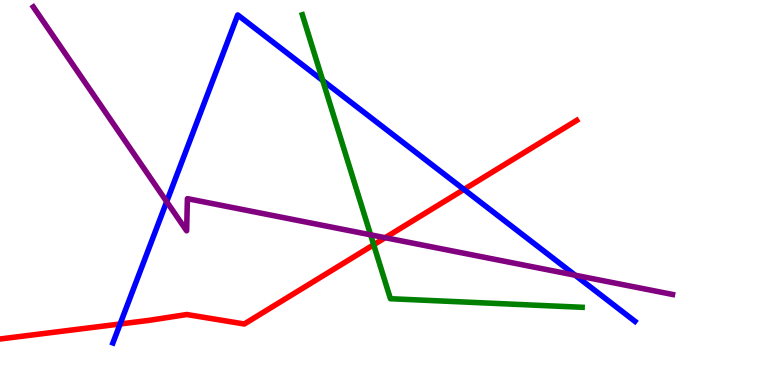[{'lines': ['blue', 'red'], 'intersections': [{'x': 1.55, 'y': 1.58}, {'x': 5.99, 'y': 5.08}]}, {'lines': ['green', 'red'], 'intersections': [{'x': 4.82, 'y': 3.64}]}, {'lines': ['purple', 'red'], 'intersections': [{'x': 4.97, 'y': 3.83}]}, {'lines': ['blue', 'green'], 'intersections': [{'x': 4.16, 'y': 7.91}]}, {'lines': ['blue', 'purple'], 'intersections': [{'x': 2.15, 'y': 4.76}, {'x': 7.42, 'y': 2.85}]}, {'lines': ['green', 'purple'], 'intersections': [{'x': 4.78, 'y': 3.9}]}]